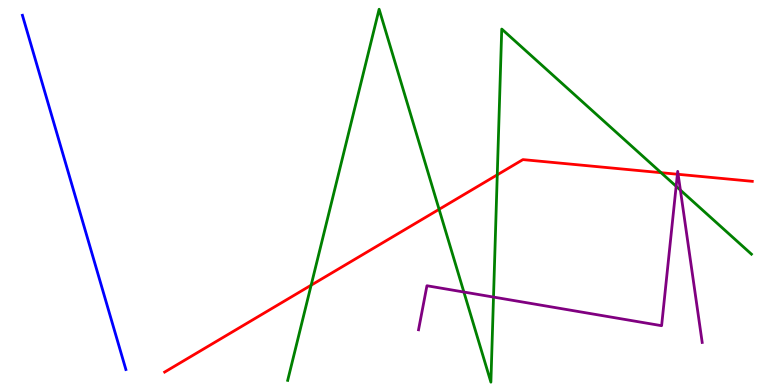[{'lines': ['blue', 'red'], 'intersections': []}, {'lines': ['green', 'red'], 'intersections': [{'x': 4.01, 'y': 2.59}, {'x': 5.67, 'y': 4.56}, {'x': 6.42, 'y': 5.46}, {'x': 8.53, 'y': 5.51}]}, {'lines': ['purple', 'red'], 'intersections': [{'x': 8.74, 'y': 5.47}, {'x': 8.75, 'y': 5.47}]}, {'lines': ['blue', 'green'], 'intersections': []}, {'lines': ['blue', 'purple'], 'intersections': []}, {'lines': ['green', 'purple'], 'intersections': [{'x': 5.99, 'y': 2.41}, {'x': 6.37, 'y': 2.28}, {'x': 8.72, 'y': 5.16}, {'x': 8.78, 'y': 5.06}]}]